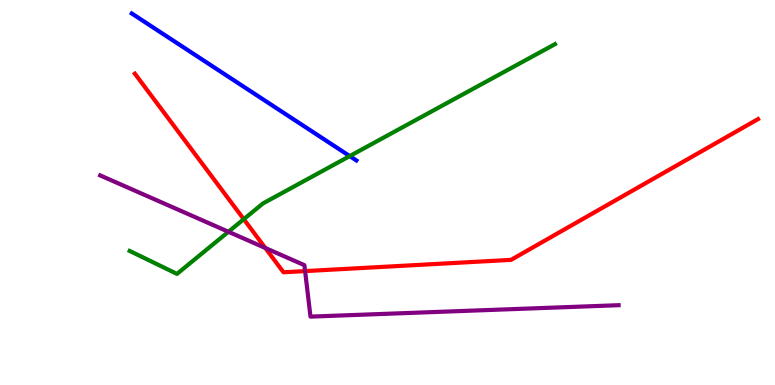[{'lines': ['blue', 'red'], 'intersections': []}, {'lines': ['green', 'red'], 'intersections': [{'x': 3.15, 'y': 4.31}]}, {'lines': ['purple', 'red'], 'intersections': [{'x': 3.42, 'y': 3.56}, {'x': 3.94, 'y': 2.96}]}, {'lines': ['blue', 'green'], 'intersections': [{'x': 4.51, 'y': 5.95}]}, {'lines': ['blue', 'purple'], 'intersections': []}, {'lines': ['green', 'purple'], 'intersections': [{'x': 2.95, 'y': 3.98}]}]